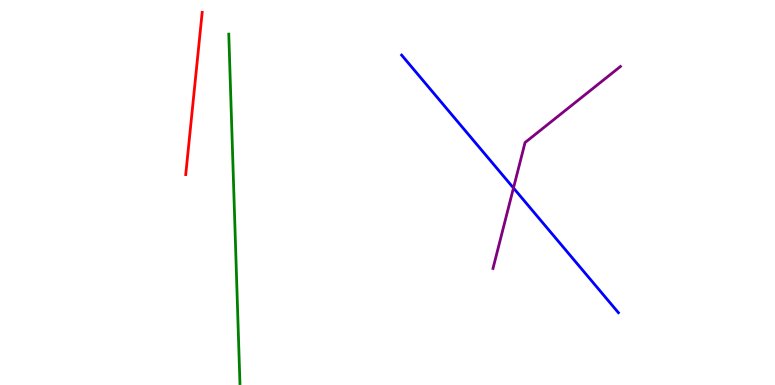[{'lines': ['blue', 'red'], 'intersections': []}, {'lines': ['green', 'red'], 'intersections': []}, {'lines': ['purple', 'red'], 'intersections': []}, {'lines': ['blue', 'green'], 'intersections': []}, {'lines': ['blue', 'purple'], 'intersections': [{'x': 6.63, 'y': 5.12}]}, {'lines': ['green', 'purple'], 'intersections': []}]